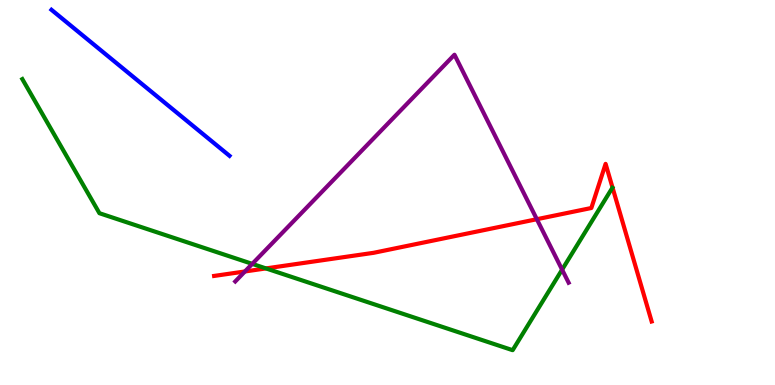[{'lines': ['blue', 'red'], 'intersections': []}, {'lines': ['green', 'red'], 'intersections': [{'x': 3.43, 'y': 3.03}]}, {'lines': ['purple', 'red'], 'intersections': [{'x': 3.16, 'y': 2.95}, {'x': 6.93, 'y': 4.31}]}, {'lines': ['blue', 'green'], 'intersections': []}, {'lines': ['blue', 'purple'], 'intersections': []}, {'lines': ['green', 'purple'], 'intersections': [{'x': 3.26, 'y': 3.15}, {'x': 7.25, 'y': 3.0}]}]